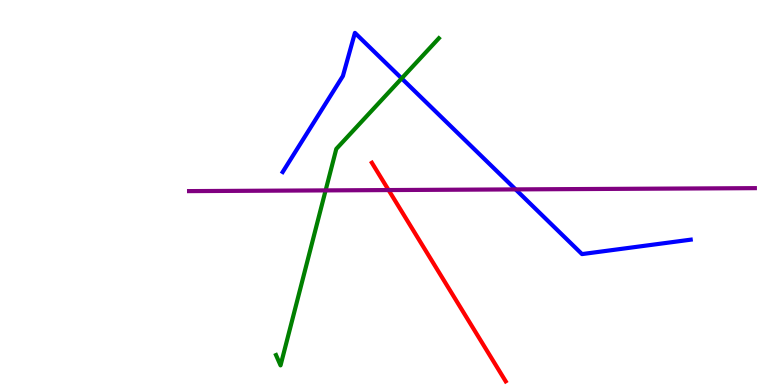[{'lines': ['blue', 'red'], 'intersections': []}, {'lines': ['green', 'red'], 'intersections': []}, {'lines': ['purple', 'red'], 'intersections': [{'x': 5.01, 'y': 5.06}]}, {'lines': ['blue', 'green'], 'intersections': [{'x': 5.18, 'y': 7.96}]}, {'lines': ['blue', 'purple'], 'intersections': [{'x': 6.65, 'y': 5.08}]}, {'lines': ['green', 'purple'], 'intersections': [{'x': 4.2, 'y': 5.05}]}]